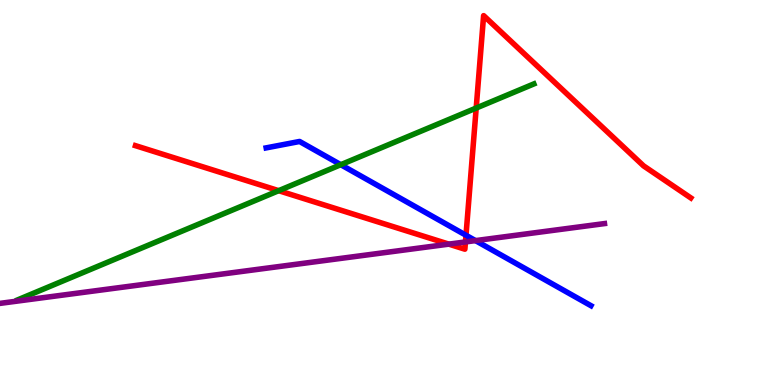[{'lines': ['blue', 'red'], 'intersections': [{'x': 6.01, 'y': 3.89}]}, {'lines': ['green', 'red'], 'intersections': [{'x': 3.6, 'y': 5.05}, {'x': 6.14, 'y': 7.19}]}, {'lines': ['purple', 'red'], 'intersections': [{'x': 5.79, 'y': 3.66}, {'x': 6.01, 'y': 3.72}]}, {'lines': ['blue', 'green'], 'intersections': [{'x': 4.4, 'y': 5.72}]}, {'lines': ['blue', 'purple'], 'intersections': [{'x': 6.14, 'y': 3.75}]}, {'lines': ['green', 'purple'], 'intersections': []}]